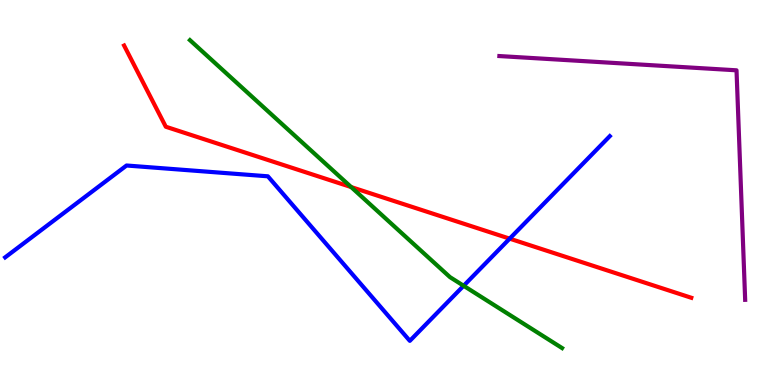[{'lines': ['blue', 'red'], 'intersections': [{'x': 6.58, 'y': 3.8}]}, {'lines': ['green', 'red'], 'intersections': [{'x': 4.53, 'y': 5.14}]}, {'lines': ['purple', 'red'], 'intersections': []}, {'lines': ['blue', 'green'], 'intersections': [{'x': 5.98, 'y': 2.58}]}, {'lines': ['blue', 'purple'], 'intersections': []}, {'lines': ['green', 'purple'], 'intersections': []}]